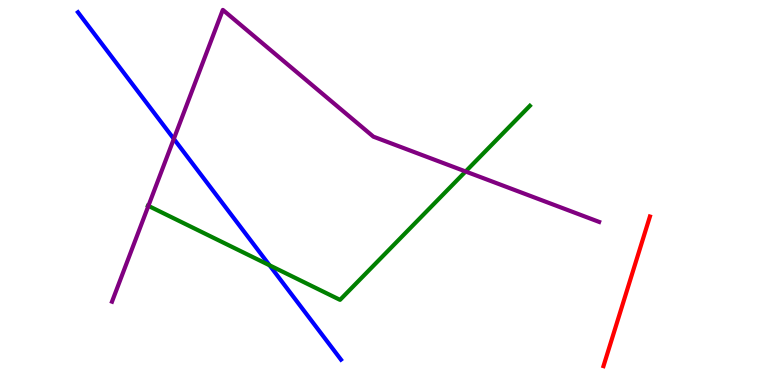[{'lines': ['blue', 'red'], 'intersections': []}, {'lines': ['green', 'red'], 'intersections': []}, {'lines': ['purple', 'red'], 'intersections': []}, {'lines': ['blue', 'green'], 'intersections': [{'x': 3.48, 'y': 3.11}]}, {'lines': ['blue', 'purple'], 'intersections': [{'x': 2.24, 'y': 6.39}]}, {'lines': ['green', 'purple'], 'intersections': [{'x': 1.91, 'y': 4.65}, {'x': 6.01, 'y': 5.55}]}]